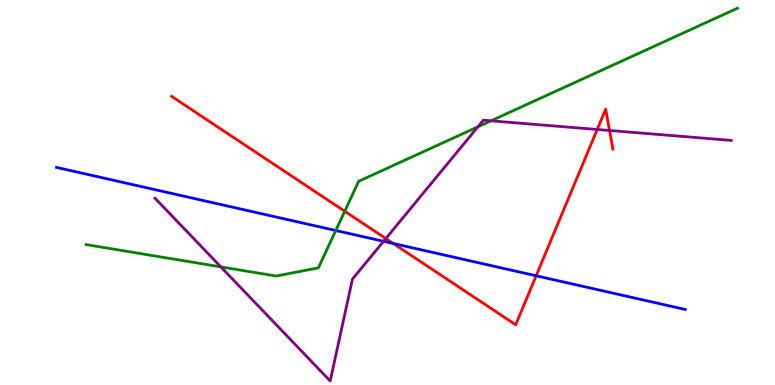[{'lines': ['blue', 'red'], 'intersections': [{'x': 5.07, 'y': 3.68}, {'x': 6.92, 'y': 2.84}]}, {'lines': ['green', 'red'], 'intersections': [{'x': 4.45, 'y': 4.51}]}, {'lines': ['purple', 'red'], 'intersections': [{'x': 4.98, 'y': 3.8}, {'x': 7.71, 'y': 6.64}, {'x': 7.86, 'y': 6.61}]}, {'lines': ['blue', 'green'], 'intersections': [{'x': 4.33, 'y': 4.01}]}, {'lines': ['blue', 'purple'], 'intersections': [{'x': 4.95, 'y': 3.73}]}, {'lines': ['green', 'purple'], 'intersections': [{'x': 2.85, 'y': 3.07}, {'x': 6.17, 'y': 6.71}, {'x': 6.34, 'y': 6.86}]}]